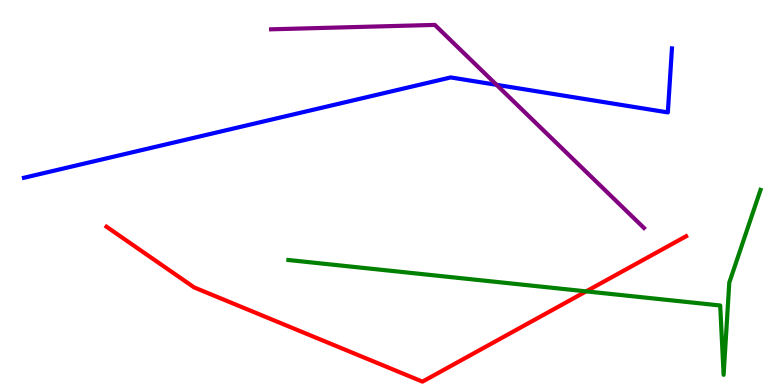[{'lines': ['blue', 'red'], 'intersections': []}, {'lines': ['green', 'red'], 'intersections': [{'x': 7.56, 'y': 2.43}]}, {'lines': ['purple', 'red'], 'intersections': []}, {'lines': ['blue', 'green'], 'intersections': []}, {'lines': ['blue', 'purple'], 'intersections': [{'x': 6.41, 'y': 7.8}]}, {'lines': ['green', 'purple'], 'intersections': []}]